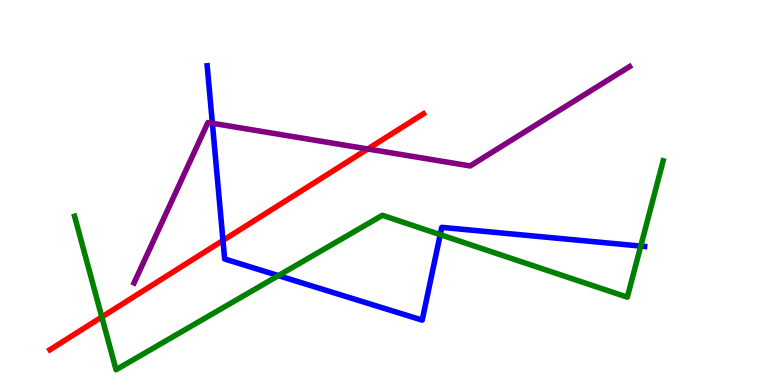[{'lines': ['blue', 'red'], 'intersections': [{'x': 2.88, 'y': 3.75}]}, {'lines': ['green', 'red'], 'intersections': [{'x': 1.31, 'y': 1.77}]}, {'lines': ['purple', 'red'], 'intersections': [{'x': 4.75, 'y': 6.13}]}, {'lines': ['blue', 'green'], 'intersections': [{'x': 3.59, 'y': 2.84}, {'x': 5.68, 'y': 3.91}, {'x': 8.27, 'y': 3.61}]}, {'lines': ['blue', 'purple'], 'intersections': [{'x': 2.74, 'y': 6.8}]}, {'lines': ['green', 'purple'], 'intersections': []}]